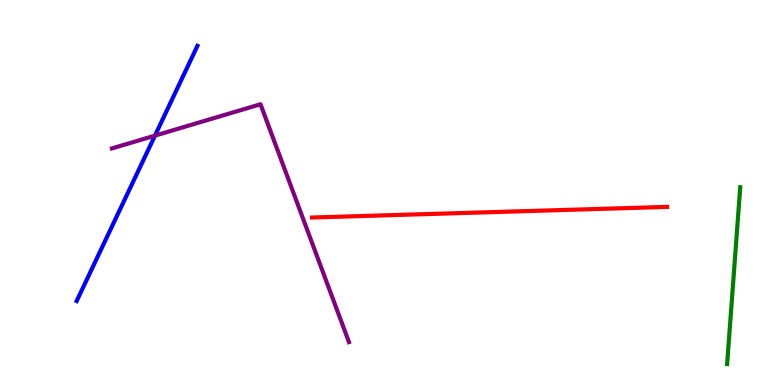[{'lines': ['blue', 'red'], 'intersections': []}, {'lines': ['green', 'red'], 'intersections': []}, {'lines': ['purple', 'red'], 'intersections': []}, {'lines': ['blue', 'green'], 'intersections': []}, {'lines': ['blue', 'purple'], 'intersections': [{'x': 2.0, 'y': 6.48}]}, {'lines': ['green', 'purple'], 'intersections': []}]